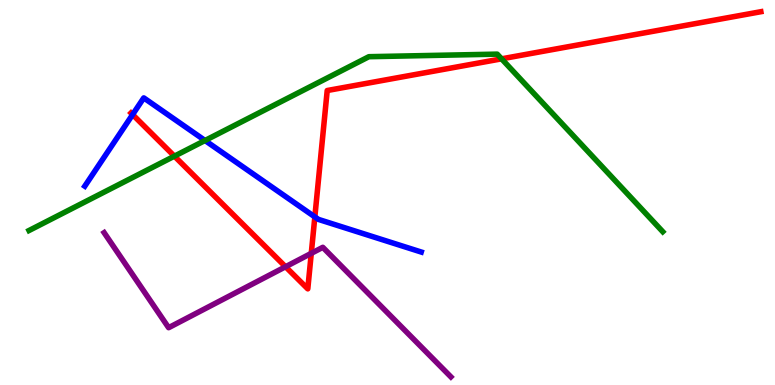[{'lines': ['blue', 'red'], 'intersections': [{'x': 1.71, 'y': 7.02}, {'x': 4.06, 'y': 4.37}]}, {'lines': ['green', 'red'], 'intersections': [{'x': 2.25, 'y': 5.94}, {'x': 6.47, 'y': 8.47}]}, {'lines': ['purple', 'red'], 'intersections': [{'x': 3.68, 'y': 3.07}, {'x': 4.02, 'y': 3.42}]}, {'lines': ['blue', 'green'], 'intersections': [{'x': 2.65, 'y': 6.35}]}, {'lines': ['blue', 'purple'], 'intersections': []}, {'lines': ['green', 'purple'], 'intersections': []}]